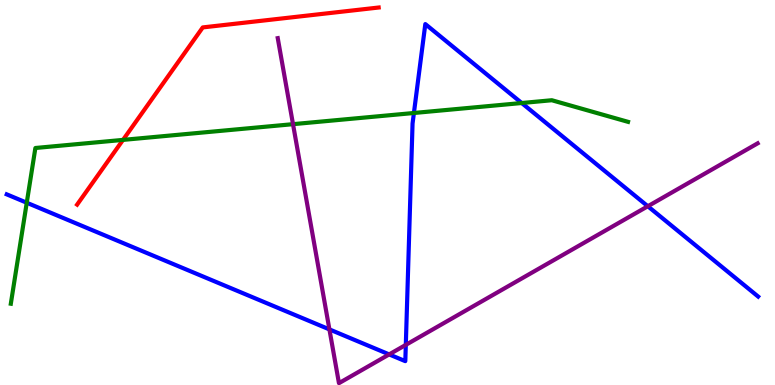[{'lines': ['blue', 'red'], 'intersections': []}, {'lines': ['green', 'red'], 'intersections': [{'x': 1.59, 'y': 6.37}]}, {'lines': ['purple', 'red'], 'intersections': []}, {'lines': ['blue', 'green'], 'intersections': [{'x': 0.345, 'y': 4.73}, {'x': 5.34, 'y': 7.07}, {'x': 6.73, 'y': 7.32}]}, {'lines': ['blue', 'purple'], 'intersections': [{'x': 4.25, 'y': 1.44}, {'x': 5.02, 'y': 0.795}, {'x': 5.24, 'y': 1.04}, {'x': 8.36, 'y': 4.64}]}, {'lines': ['green', 'purple'], 'intersections': [{'x': 3.78, 'y': 6.77}]}]